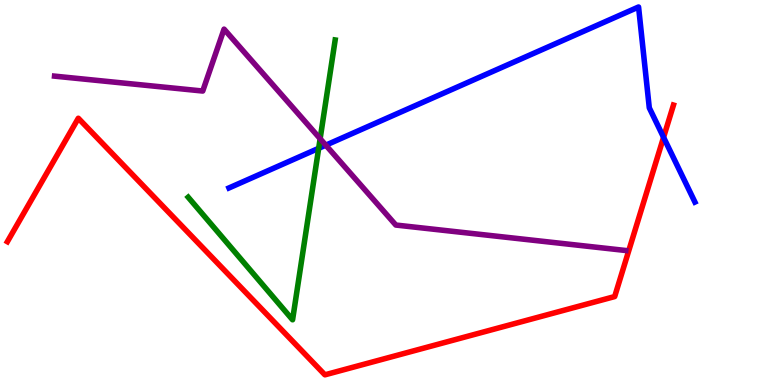[{'lines': ['blue', 'red'], 'intersections': [{'x': 8.56, 'y': 6.43}]}, {'lines': ['green', 'red'], 'intersections': []}, {'lines': ['purple', 'red'], 'intersections': []}, {'lines': ['blue', 'green'], 'intersections': [{'x': 4.11, 'y': 6.15}]}, {'lines': ['blue', 'purple'], 'intersections': [{'x': 4.2, 'y': 6.23}]}, {'lines': ['green', 'purple'], 'intersections': [{'x': 4.13, 'y': 6.4}]}]